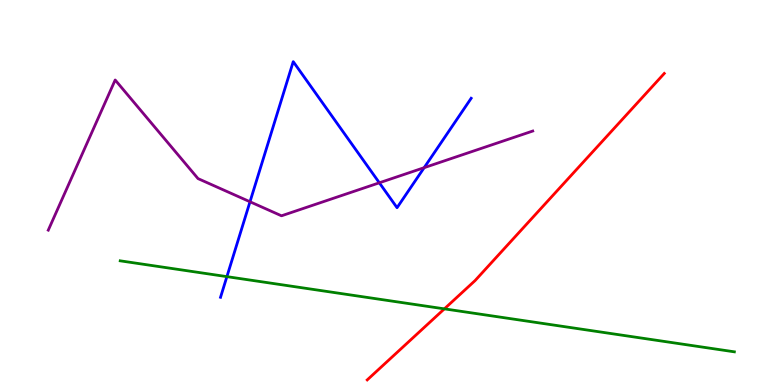[{'lines': ['blue', 'red'], 'intersections': []}, {'lines': ['green', 'red'], 'intersections': [{'x': 5.73, 'y': 1.98}]}, {'lines': ['purple', 'red'], 'intersections': []}, {'lines': ['blue', 'green'], 'intersections': [{'x': 2.93, 'y': 2.81}]}, {'lines': ['blue', 'purple'], 'intersections': [{'x': 3.23, 'y': 4.76}, {'x': 4.89, 'y': 5.25}, {'x': 5.47, 'y': 5.64}]}, {'lines': ['green', 'purple'], 'intersections': []}]